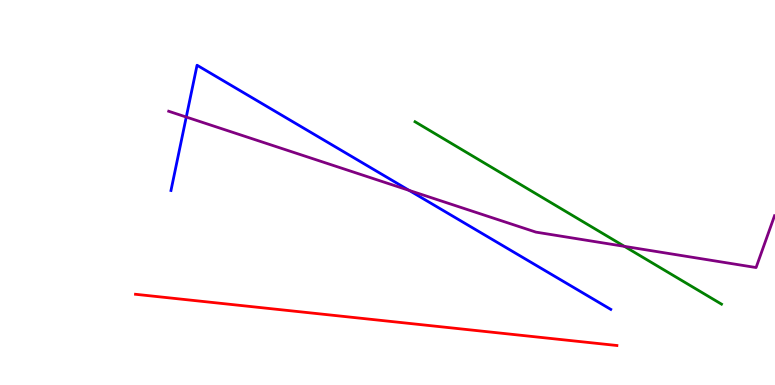[{'lines': ['blue', 'red'], 'intersections': []}, {'lines': ['green', 'red'], 'intersections': []}, {'lines': ['purple', 'red'], 'intersections': []}, {'lines': ['blue', 'green'], 'intersections': []}, {'lines': ['blue', 'purple'], 'intersections': [{'x': 2.4, 'y': 6.96}, {'x': 5.28, 'y': 5.05}]}, {'lines': ['green', 'purple'], 'intersections': [{'x': 8.06, 'y': 3.6}]}]